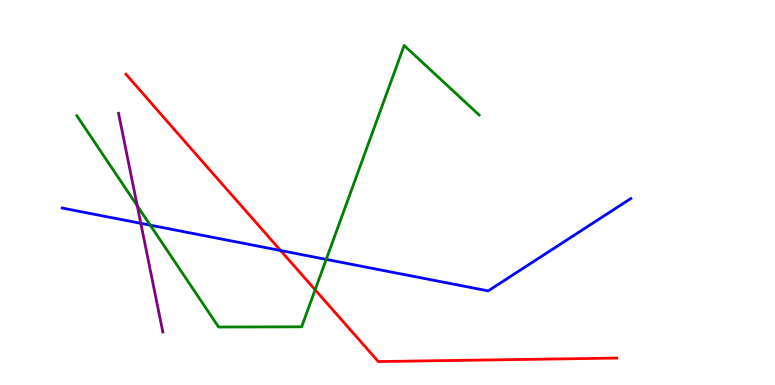[{'lines': ['blue', 'red'], 'intersections': [{'x': 3.62, 'y': 3.49}]}, {'lines': ['green', 'red'], 'intersections': [{'x': 4.07, 'y': 2.47}]}, {'lines': ['purple', 'red'], 'intersections': []}, {'lines': ['blue', 'green'], 'intersections': [{'x': 1.94, 'y': 4.15}, {'x': 4.21, 'y': 3.26}]}, {'lines': ['blue', 'purple'], 'intersections': [{'x': 1.82, 'y': 4.2}]}, {'lines': ['green', 'purple'], 'intersections': [{'x': 1.77, 'y': 4.65}]}]